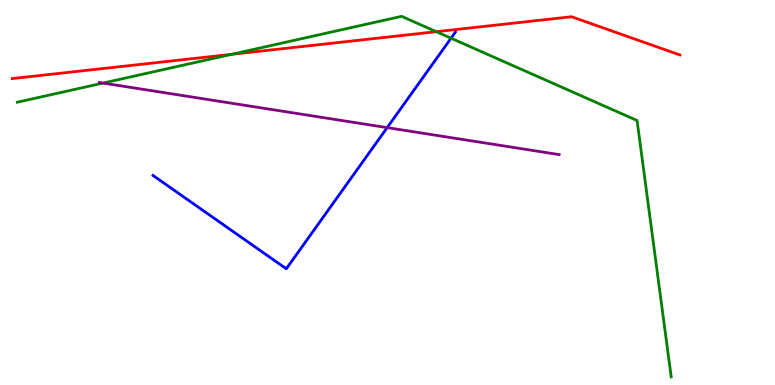[{'lines': ['blue', 'red'], 'intersections': []}, {'lines': ['green', 'red'], 'intersections': [{'x': 2.99, 'y': 8.59}, {'x': 5.63, 'y': 9.18}]}, {'lines': ['purple', 'red'], 'intersections': []}, {'lines': ['blue', 'green'], 'intersections': [{'x': 5.82, 'y': 9.01}]}, {'lines': ['blue', 'purple'], 'intersections': [{'x': 5.0, 'y': 6.68}]}, {'lines': ['green', 'purple'], 'intersections': [{'x': 1.33, 'y': 7.84}]}]